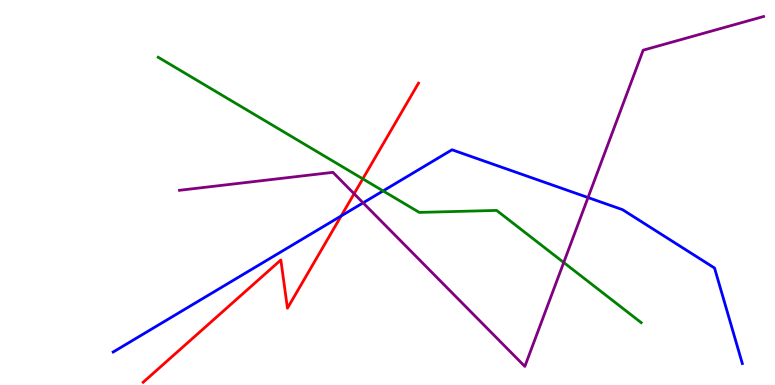[{'lines': ['blue', 'red'], 'intersections': [{'x': 4.4, 'y': 4.39}]}, {'lines': ['green', 'red'], 'intersections': [{'x': 4.68, 'y': 5.35}]}, {'lines': ['purple', 'red'], 'intersections': [{'x': 4.57, 'y': 4.97}]}, {'lines': ['blue', 'green'], 'intersections': [{'x': 4.94, 'y': 5.04}]}, {'lines': ['blue', 'purple'], 'intersections': [{'x': 4.69, 'y': 4.73}, {'x': 7.59, 'y': 4.87}]}, {'lines': ['green', 'purple'], 'intersections': [{'x': 7.27, 'y': 3.18}]}]